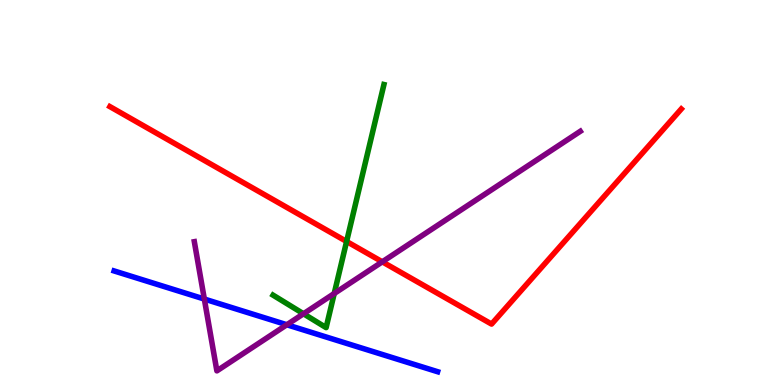[{'lines': ['blue', 'red'], 'intersections': []}, {'lines': ['green', 'red'], 'intersections': [{'x': 4.47, 'y': 3.73}]}, {'lines': ['purple', 'red'], 'intersections': [{'x': 4.93, 'y': 3.2}]}, {'lines': ['blue', 'green'], 'intersections': []}, {'lines': ['blue', 'purple'], 'intersections': [{'x': 2.64, 'y': 2.23}, {'x': 3.7, 'y': 1.56}]}, {'lines': ['green', 'purple'], 'intersections': [{'x': 3.92, 'y': 1.85}, {'x': 4.31, 'y': 2.38}]}]